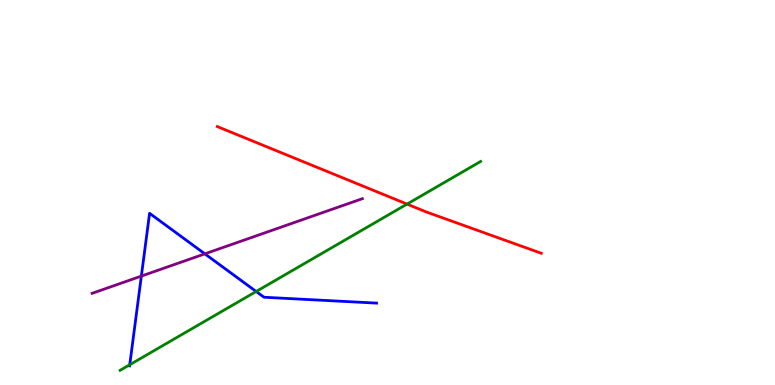[{'lines': ['blue', 'red'], 'intersections': []}, {'lines': ['green', 'red'], 'intersections': [{'x': 5.25, 'y': 4.7}]}, {'lines': ['purple', 'red'], 'intersections': []}, {'lines': ['blue', 'green'], 'intersections': [{'x': 1.67, 'y': 0.526}, {'x': 3.31, 'y': 2.43}]}, {'lines': ['blue', 'purple'], 'intersections': [{'x': 1.82, 'y': 2.83}, {'x': 2.64, 'y': 3.41}]}, {'lines': ['green', 'purple'], 'intersections': []}]